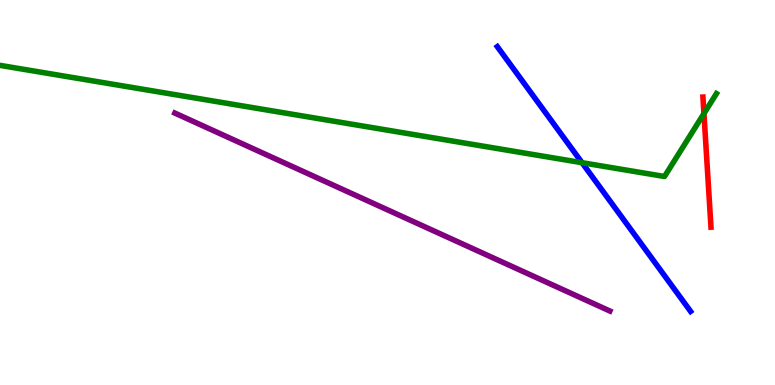[{'lines': ['blue', 'red'], 'intersections': []}, {'lines': ['green', 'red'], 'intersections': [{'x': 9.08, 'y': 7.05}]}, {'lines': ['purple', 'red'], 'intersections': []}, {'lines': ['blue', 'green'], 'intersections': [{'x': 7.51, 'y': 5.77}]}, {'lines': ['blue', 'purple'], 'intersections': []}, {'lines': ['green', 'purple'], 'intersections': []}]